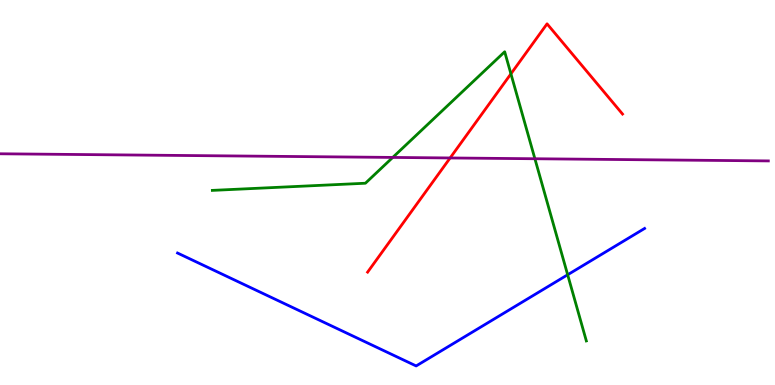[{'lines': ['blue', 'red'], 'intersections': []}, {'lines': ['green', 'red'], 'intersections': [{'x': 6.59, 'y': 8.08}]}, {'lines': ['purple', 'red'], 'intersections': [{'x': 5.81, 'y': 5.9}]}, {'lines': ['blue', 'green'], 'intersections': [{'x': 7.32, 'y': 2.86}]}, {'lines': ['blue', 'purple'], 'intersections': []}, {'lines': ['green', 'purple'], 'intersections': [{'x': 5.07, 'y': 5.91}, {'x': 6.9, 'y': 5.88}]}]